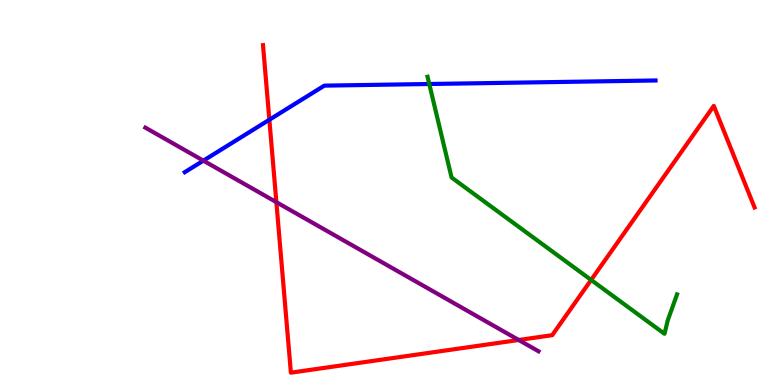[{'lines': ['blue', 'red'], 'intersections': [{'x': 3.48, 'y': 6.89}]}, {'lines': ['green', 'red'], 'intersections': [{'x': 7.63, 'y': 2.73}]}, {'lines': ['purple', 'red'], 'intersections': [{'x': 3.57, 'y': 4.75}, {'x': 6.69, 'y': 1.17}]}, {'lines': ['blue', 'green'], 'intersections': [{'x': 5.54, 'y': 7.82}]}, {'lines': ['blue', 'purple'], 'intersections': [{'x': 2.62, 'y': 5.83}]}, {'lines': ['green', 'purple'], 'intersections': []}]